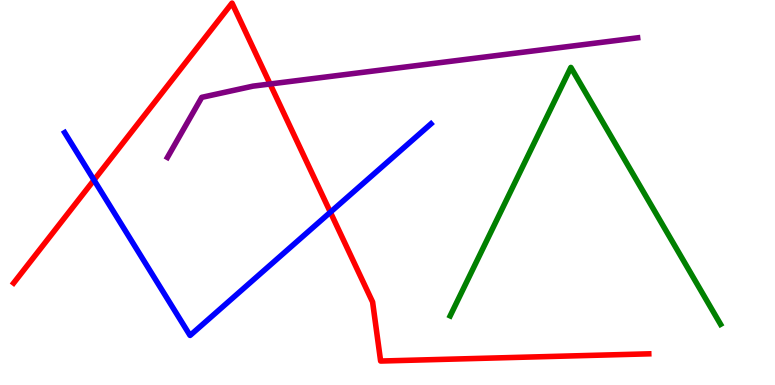[{'lines': ['blue', 'red'], 'intersections': [{'x': 1.21, 'y': 5.32}, {'x': 4.26, 'y': 4.49}]}, {'lines': ['green', 'red'], 'intersections': []}, {'lines': ['purple', 'red'], 'intersections': [{'x': 3.48, 'y': 7.82}]}, {'lines': ['blue', 'green'], 'intersections': []}, {'lines': ['blue', 'purple'], 'intersections': []}, {'lines': ['green', 'purple'], 'intersections': []}]